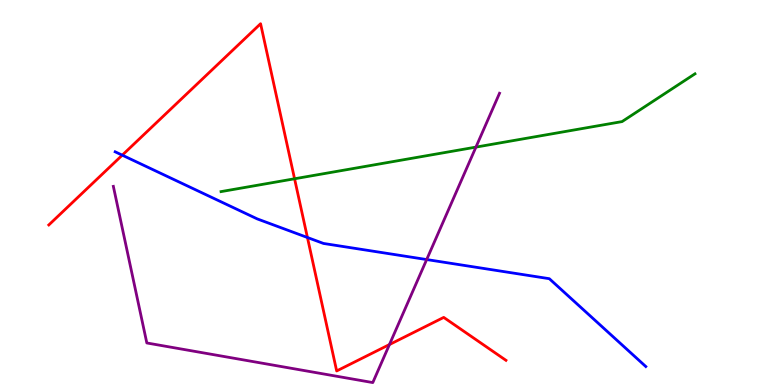[{'lines': ['blue', 'red'], 'intersections': [{'x': 1.58, 'y': 5.97}, {'x': 3.97, 'y': 3.83}]}, {'lines': ['green', 'red'], 'intersections': [{'x': 3.8, 'y': 5.36}]}, {'lines': ['purple', 'red'], 'intersections': [{'x': 5.03, 'y': 1.05}]}, {'lines': ['blue', 'green'], 'intersections': []}, {'lines': ['blue', 'purple'], 'intersections': [{'x': 5.51, 'y': 3.26}]}, {'lines': ['green', 'purple'], 'intersections': [{'x': 6.14, 'y': 6.18}]}]